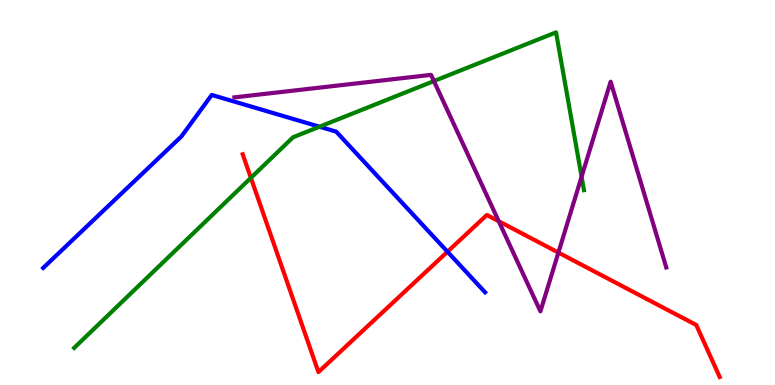[{'lines': ['blue', 'red'], 'intersections': [{'x': 5.77, 'y': 3.46}]}, {'lines': ['green', 'red'], 'intersections': [{'x': 3.24, 'y': 5.38}]}, {'lines': ['purple', 'red'], 'intersections': [{'x': 6.44, 'y': 4.25}, {'x': 7.21, 'y': 3.44}]}, {'lines': ['blue', 'green'], 'intersections': [{'x': 4.12, 'y': 6.71}]}, {'lines': ['blue', 'purple'], 'intersections': []}, {'lines': ['green', 'purple'], 'intersections': [{'x': 5.6, 'y': 7.89}, {'x': 7.5, 'y': 5.41}]}]